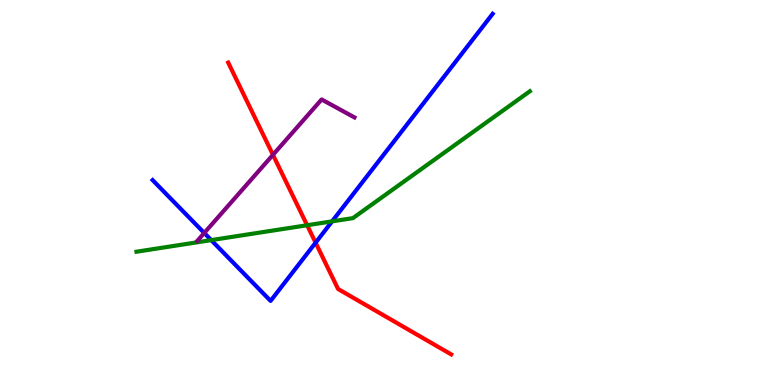[{'lines': ['blue', 'red'], 'intersections': [{'x': 4.07, 'y': 3.7}]}, {'lines': ['green', 'red'], 'intersections': [{'x': 3.96, 'y': 4.15}]}, {'lines': ['purple', 'red'], 'intersections': [{'x': 3.52, 'y': 5.98}]}, {'lines': ['blue', 'green'], 'intersections': [{'x': 2.73, 'y': 3.76}, {'x': 4.29, 'y': 4.25}]}, {'lines': ['blue', 'purple'], 'intersections': [{'x': 2.64, 'y': 3.95}]}, {'lines': ['green', 'purple'], 'intersections': []}]